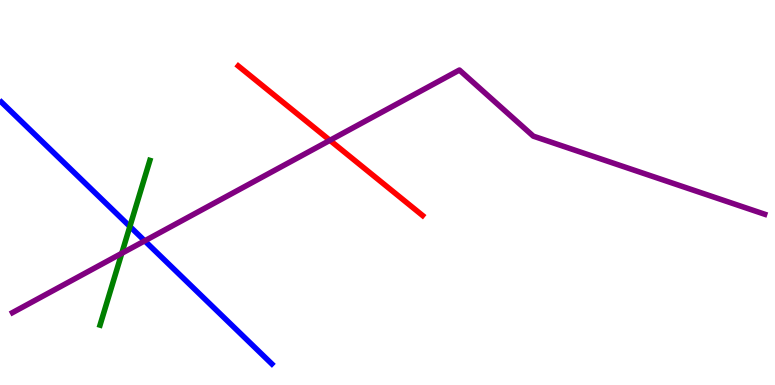[{'lines': ['blue', 'red'], 'intersections': []}, {'lines': ['green', 'red'], 'intersections': []}, {'lines': ['purple', 'red'], 'intersections': [{'x': 4.26, 'y': 6.36}]}, {'lines': ['blue', 'green'], 'intersections': [{'x': 1.68, 'y': 4.12}]}, {'lines': ['blue', 'purple'], 'intersections': [{'x': 1.87, 'y': 3.74}]}, {'lines': ['green', 'purple'], 'intersections': [{'x': 1.57, 'y': 3.42}]}]